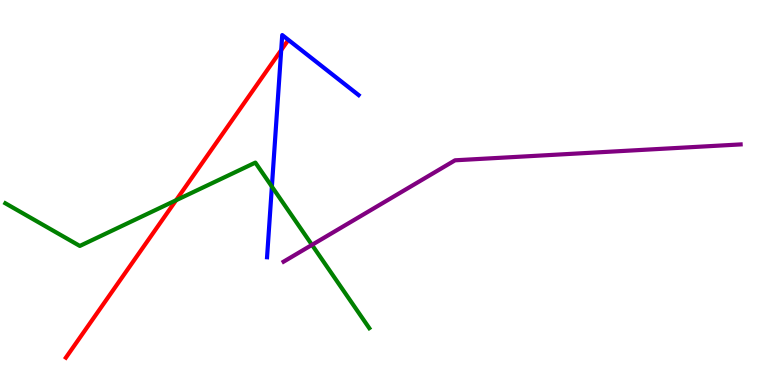[{'lines': ['blue', 'red'], 'intersections': [{'x': 3.63, 'y': 8.7}]}, {'lines': ['green', 'red'], 'intersections': [{'x': 2.27, 'y': 4.8}]}, {'lines': ['purple', 'red'], 'intersections': []}, {'lines': ['blue', 'green'], 'intersections': [{'x': 3.51, 'y': 5.15}]}, {'lines': ['blue', 'purple'], 'intersections': []}, {'lines': ['green', 'purple'], 'intersections': [{'x': 4.03, 'y': 3.64}]}]